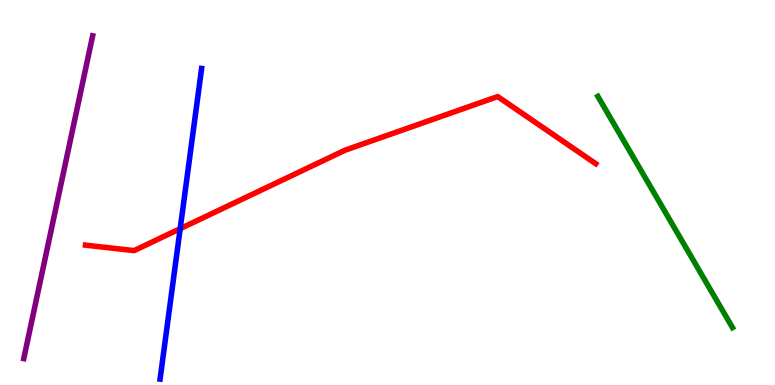[{'lines': ['blue', 'red'], 'intersections': [{'x': 2.32, 'y': 4.06}]}, {'lines': ['green', 'red'], 'intersections': []}, {'lines': ['purple', 'red'], 'intersections': []}, {'lines': ['blue', 'green'], 'intersections': []}, {'lines': ['blue', 'purple'], 'intersections': []}, {'lines': ['green', 'purple'], 'intersections': []}]